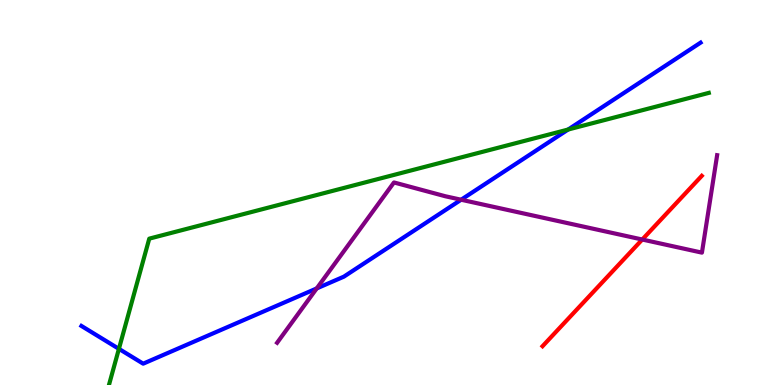[{'lines': ['blue', 'red'], 'intersections': []}, {'lines': ['green', 'red'], 'intersections': []}, {'lines': ['purple', 'red'], 'intersections': [{'x': 8.29, 'y': 3.78}]}, {'lines': ['blue', 'green'], 'intersections': [{'x': 1.53, 'y': 0.939}, {'x': 7.33, 'y': 6.64}]}, {'lines': ['blue', 'purple'], 'intersections': [{'x': 4.09, 'y': 2.51}, {'x': 5.95, 'y': 4.81}]}, {'lines': ['green', 'purple'], 'intersections': []}]